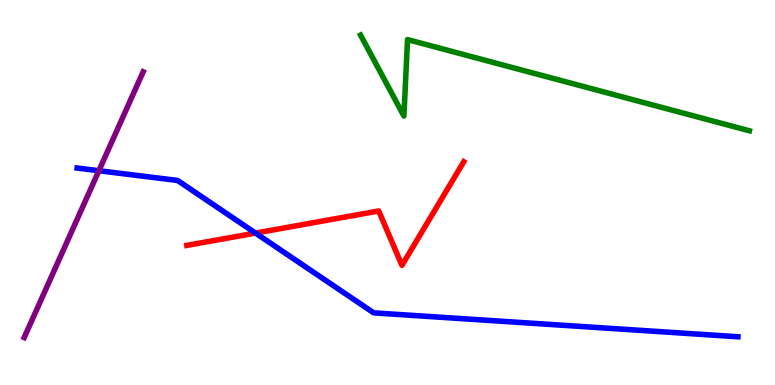[{'lines': ['blue', 'red'], 'intersections': [{'x': 3.3, 'y': 3.95}]}, {'lines': ['green', 'red'], 'intersections': []}, {'lines': ['purple', 'red'], 'intersections': []}, {'lines': ['blue', 'green'], 'intersections': []}, {'lines': ['blue', 'purple'], 'intersections': [{'x': 1.28, 'y': 5.57}]}, {'lines': ['green', 'purple'], 'intersections': []}]